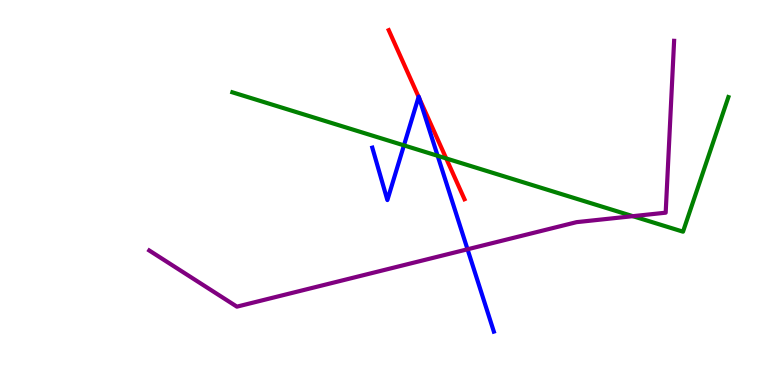[{'lines': ['blue', 'red'], 'intersections': [{'x': 5.4, 'y': 7.48}, {'x': 5.41, 'y': 7.44}]}, {'lines': ['green', 'red'], 'intersections': [{'x': 5.76, 'y': 5.88}]}, {'lines': ['purple', 'red'], 'intersections': []}, {'lines': ['blue', 'green'], 'intersections': [{'x': 5.21, 'y': 6.22}, {'x': 5.65, 'y': 5.95}]}, {'lines': ['blue', 'purple'], 'intersections': [{'x': 6.03, 'y': 3.53}]}, {'lines': ['green', 'purple'], 'intersections': [{'x': 8.17, 'y': 4.39}]}]